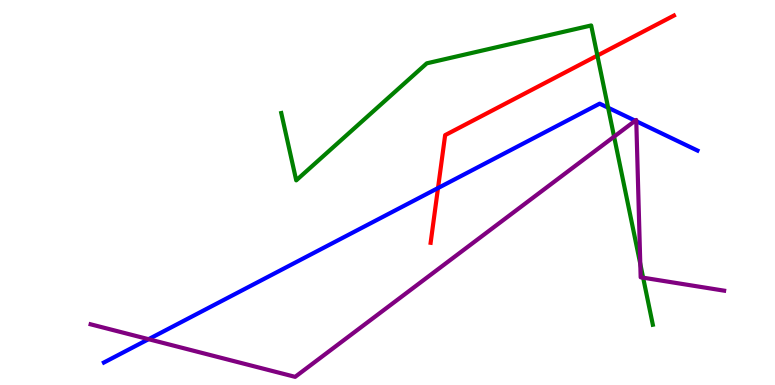[{'lines': ['blue', 'red'], 'intersections': [{'x': 5.65, 'y': 5.12}]}, {'lines': ['green', 'red'], 'intersections': [{'x': 7.71, 'y': 8.56}]}, {'lines': ['purple', 'red'], 'intersections': []}, {'lines': ['blue', 'green'], 'intersections': [{'x': 7.85, 'y': 7.2}]}, {'lines': ['blue', 'purple'], 'intersections': [{'x': 1.92, 'y': 1.19}, {'x': 8.2, 'y': 6.86}, {'x': 8.21, 'y': 6.85}]}, {'lines': ['green', 'purple'], 'intersections': [{'x': 7.92, 'y': 6.45}, {'x': 8.26, 'y': 3.15}, {'x': 8.3, 'y': 2.79}]}]